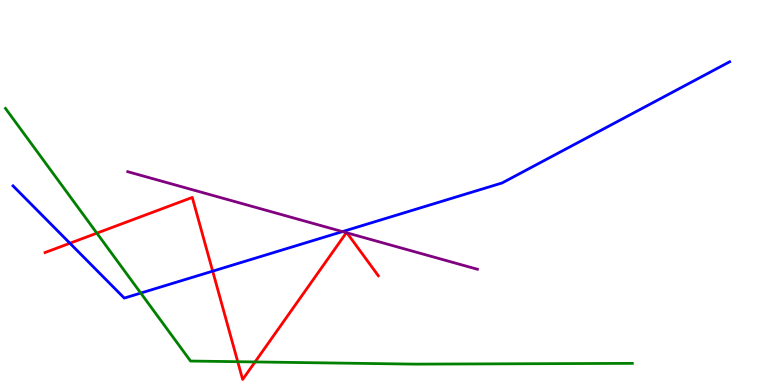[{'lines': ['blue', 'red'], 'intersections': [{'x': 0.902, 'y': 3.68}, {'x': 2.74, 'y': 2.96}]}, {'lines': ['green', 'red'], 'intersections': [{'x': 1.25, 'y': 3.94}, {'x': 3.07, 'y': 0.605}, {'x': 3.29, 'y': 0.599}]}, {'lines': ['purple', 'red'], 'intersections': [{'x': 4.47, 'y': 3.96}, {'x': 4.48, 'y': 3.95}]}, {'lines': ['blue', 'green'], 'intersections': [{'x': 1.82, 'y': 2.39}]}, {'lines': ['blue', 'purple'], 'intersections': [{'x': 4.42, 'y': 3.98}]}, {'lines': ['green', 'purple'], 'intersections': []}]